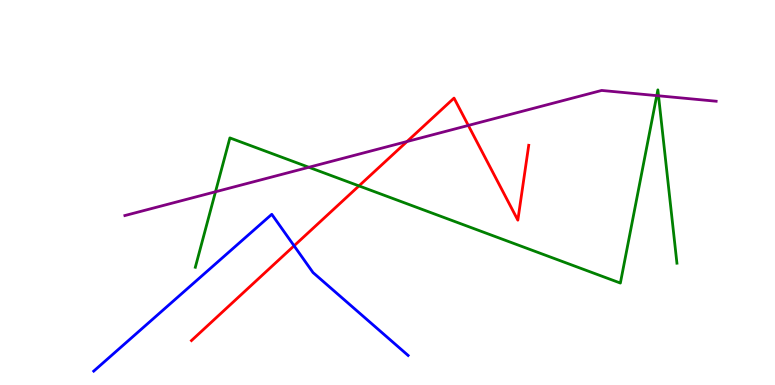[{'lines': ['blue', 'red'], 'intersections': [{'x': 3.79, 'y': 3.62}]}, {'lines': ['green', 'red'], 'intersections': [{'x': 4.63, 'y': 5.17}]}, {'lines': ['purple', 'red'], 'intersections': [{'x': 5.25, 'y': 6.32}, {'x': 6.04, 'y': 6.74}]}, {'lines': ['blue', 'green'], 'intersections': []}, {'lines': ['blue', 'purple'], 'intersections': []}, {'lines': ['green', 'purple'], 'intersections': [{'x': 2.78, 'y': 5.02}, {'x': 3.99, 'y': 5.66}, {'x': 8.47, 'y': 7.52}, {'x': 8.5, 'y': 7.51}]}]